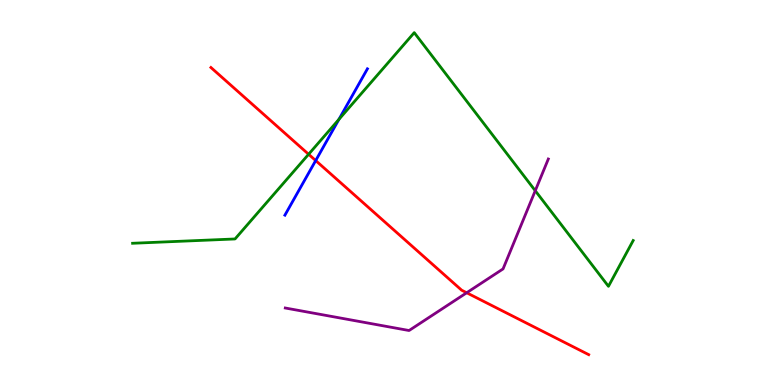[{'lines': ['blue', 'red'], 'intersections': [{'x': 4.07, 'y': 5.83}]}, {'lines': ['green', 'red'], 'intersections': [{'x': 3.98, 'y': 5.99}]}, {'lines': ['purple', 'red'], 'intersections': [{'x': 6.02, 'y': 2.4}]}, {'lines': ['blue', 'green'], 'intersections': [{'x': 4.37, 'y': 6.9}]}, {'lines': ['blue', 'purple'], 'intersections': []}, {'lines': ['green', 'purple'], 'intersections': [{'x': 6.91, 'y': 5.05}]}]